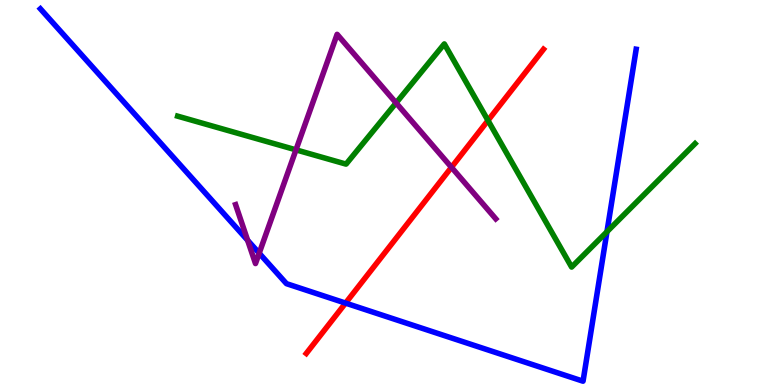[{'lines': ['blue', 'red'], 'intersections': [{'x': 4.46, 'y': 2.13}]}, {'lines': ['green', 'red'], 'intersections': [{'x': 6.3, 'y': 6.87}]}, {'lines': ['purple', 'red'], 'intersections': [{'x': 5.83, 'y': 5.65}]}, {'lines': ['blue', 'green'], 'intersections': [{'x': 7.83, 'y': 3.98}]}, {'lines': ['blue', 'purple'], 'intersections': [{'x': 3.2, 'y': 3.76}, {'x': 3.34, 'y': 3.42}]}, {'lines': ['green', 'purple'], 'intersections': [{'x': 3.82, 'y': 6.11}, {'x': 5.11, 'y': 7.33}]}]